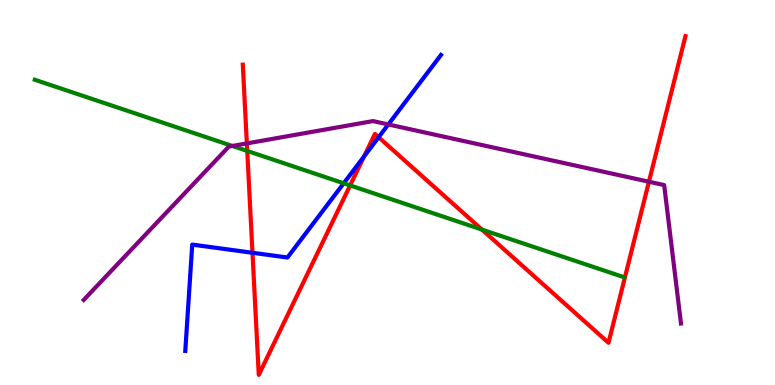[{'lines': ['blue', 'red'], 'intersections': [{'x': 3.26, 'y': 3.43}, {'x': 4.7, 'y': 5.94}, {'x': 4.89, 'y': 6.44}]}, {'lines': ['green', 'red'], 'intersections': [{'x': 3.19, 'y': 6.08}, {'x': 4.52, 'y': 5.18}, {'x': 6.22, 'y': 4.04}]}, {'lines': ['purple', 'red'], 'intersections': [{'x': 3.19, 'y': 6.27}, {'x': 8.37, 'y': 5.28}]}, {'lines': ['blue', 'green'], 'intersections': [{'x': 4.44, 'y': 5.24}]}, {'lines': ['blue', 'purple'], 'intersections': [{'x': 5.01, 'y': 6.77}]}, {'lines': ['green', 'purple'], 'intersections': [{'x': 3.0, 'y': 6.21}]}]